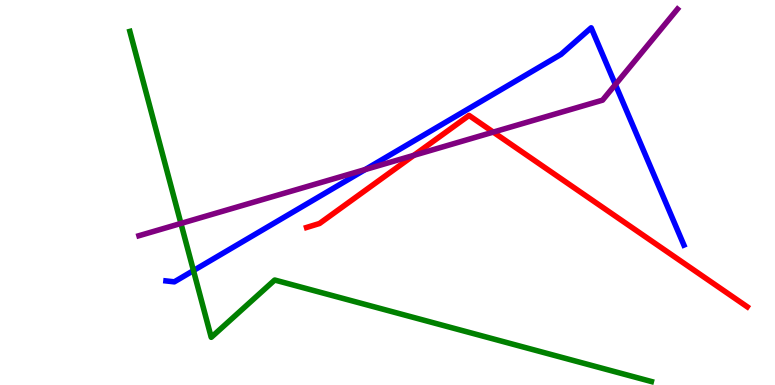[{'lines': ['blue', 'red'], 'intersections': []}, {'lines': ['green', 'red'], 'intersections': []}, {'lines': ['purple', 'red'], 'intersections': [{'x': 5.34, 'y': 5.97}, {'x': 6.36, 'y': 6.57}]}, {'lines': ['blue', 'green'], 'intersections': [{'x': 2.5, 'y': 2.97}]}, {'lines': ['blue', 'purple'], 'intersections': [{'x': 4.71, 'y': 5.6}, {'x': 7.94, 'y': 7.8}]}, {'lines': ['green', 'purple'], 'intersections': [{'x': 2.33, 'y': 4.2}]}]